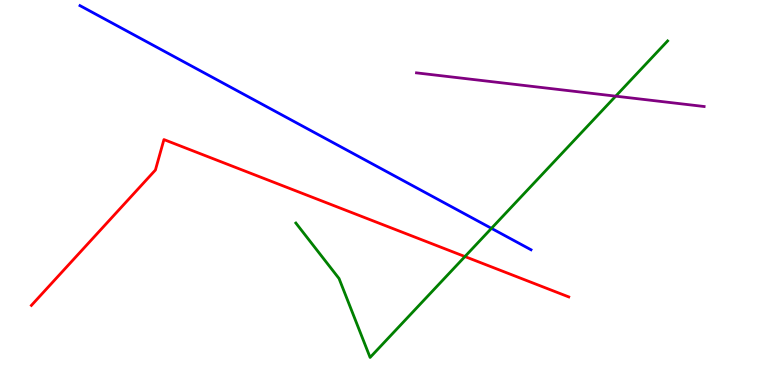[{'lines': ['blue', 'red'], 'intersections': []}, {'lines': ['green', 'red'], 'intersections': [{'x': 6.0, 'y': 3.34}]}, {'lines': ['purple', 'red'], 'intersections': []}, {'lines': ['blue', 'green'], 'intersections': [{'x': 6.34, 'y': 4.07}]}, {'lines': ['blue', 'purple'], 'intersections': []}, {'lines': ['green', 'purple'], 'intersections': [{'x': 7.94, 'y': 7.5}]}]